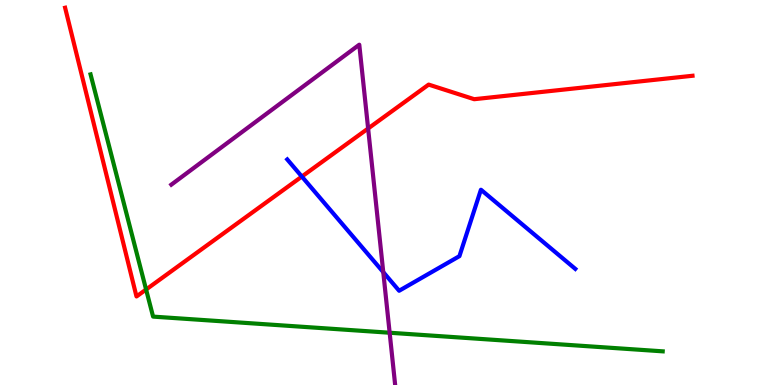[{'lines': ['blue', 'red'], 'intersections': [{'x': 3.89, 'y': 5.41}]}, {'lines': ['green', 'red'], 'intersections': [{'x': 1.89, 'y': 2.48}]}, {'lines': ['purple', 'red'], 'intersections': [{'x': 4.75, 'y': 6.66}]}, {'lines': ['blue', 'green'], 'intersections': []}, {'lines': ['blue', 'purple'], 'intersections': [{'x': 4.95, 'y': 2.93}]}, {'lines': ['green', 'purple'], 'intersections': [{'x': 5.03, 'y': 1.36}]}]